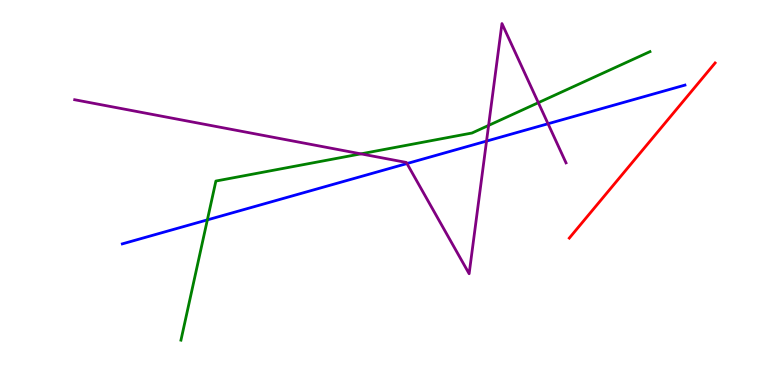[{'lines': ['blue', 'red'], 'intersections': []}, {'lines': ['green', 'red'], 'intersections': []}, {'lines': ['purple', 'red'], 'intersections': []}, {'lines': ['blue', 'green'], 'intersections': [{'x': 2.68, 'y': 4.29}]}, {'lines': ['blue', 'purple'], 'intersections': [{'x': 5.25, 'y': 5.75}, {'x': 6.28, 'y': 6.34}, {'x': 7.07, 'y': 6.79}]}, {'lines': ['green', 'purple'], 'intersections': [{'x': 4.66, 'y': 6.0}, {'x': 6.3, 'y': 6.74}, {'x': 6.95, 'y': 7.33}]}]